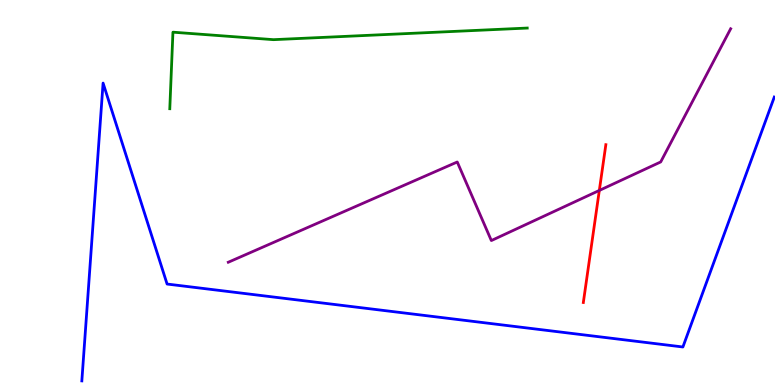[{'lines': ['blue', 'red'], 'intersections': []}, {'lines': ['green', 'red'], 'intersections': []}, {'lines': ['purple', 'red'], 'intersections': [{'x': 7.73, 'y': 5.05}]}, {'lines': ['blue', 'green'], 'intersections': []}, {'lines': ['blue', 'purple'], 'intersections': []}, {'lines': ['green', 'purple'], 'intersections': []}]